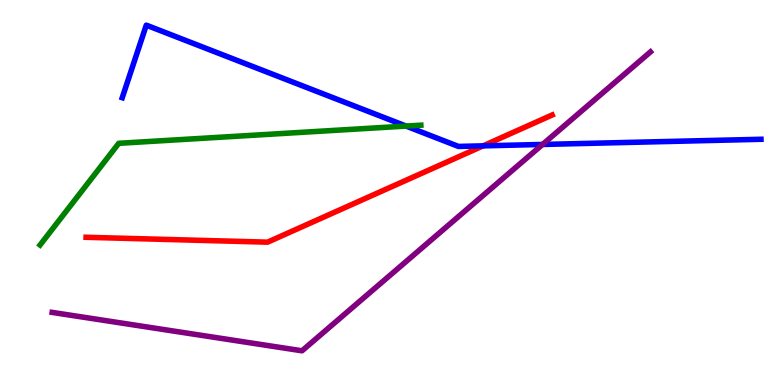[{'lines': ['blue', 'red'], 'intersections': [{'x': 6.23, 'y': 6.21}]}, {'lines': ['green', 'red'], 'intersections': []}, {'lines': ['purple', 'red'], 'intersections': []}, {'lines': ['blue', 'green'], 'intersections': [{'x': 5.24, 'y': 6.73}]}, {'lines': ['blue', 'purple'], 'intersections': [{'x': 7.0, 'y': 6.25}]}, {'lines': ['green', 'purple'], 'intersections': []}]